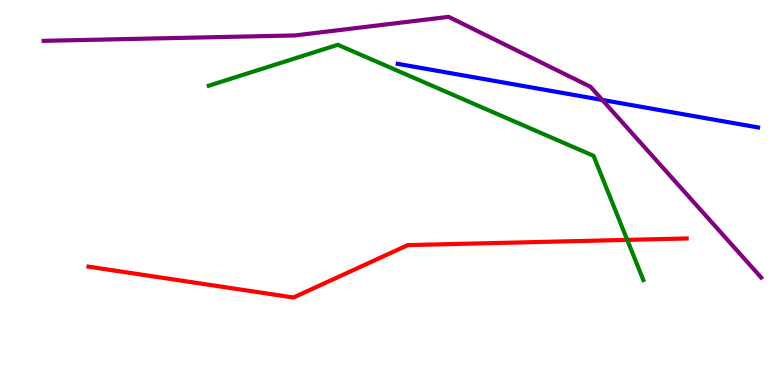[{'lines': ['blue', 'red'], 'intersections': []}, {'lines': ['green', 'red'], 'intersections': [{'x': 8.09, 'y': 3.77}]}, {'lines': ['purple', 'red'], 'intersections': []}, {'lines': ['blue', 'green'], 'intersections': []}, {'lines': ['blue', 'purple'], 'intersections': [{'x': 7.77, 'y': 7.4}]}, {'lines': ['green', 'purple'], 'intersections': []}]